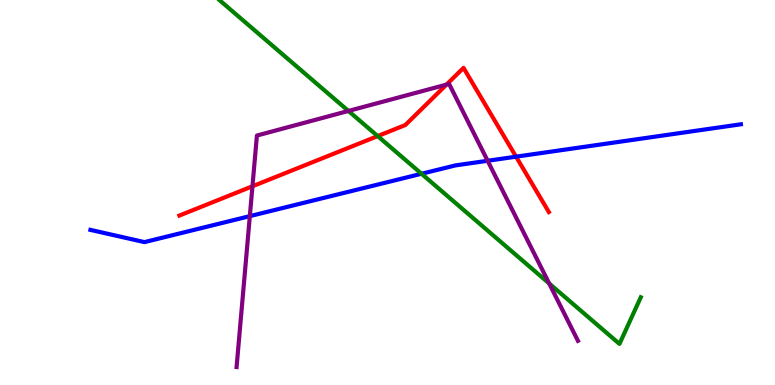[{'lines': ['blue', 'red'], 'intersections': [{'x': 6.66, 'y': 5.93}]}, {'lines': ['green', 'red'], 'intersections': [{'x': 4.87, 'y': 6.47}]}, {'lines': ['purple', 'red'], 'intersections': [{'x': 3.26, 'y': 5.16}, {'x': 5.76, 'y': 7.8}]}, {'lines': ['blue', 'green'], 'intersections': [{'x': 5.44, 'y': 5.49}]}, {'lines': ['blue', 'purple'], 'intersections': [{'x': 3.22, 'y': 4.39}, {'x': 6.29, 'y': 5.82}]}, {'lines': ['green', 'purple'], 'intersections': [{'x': 4.5, 'y': 7.12}, {'x': 7.09, 'y': 2.64}]}]